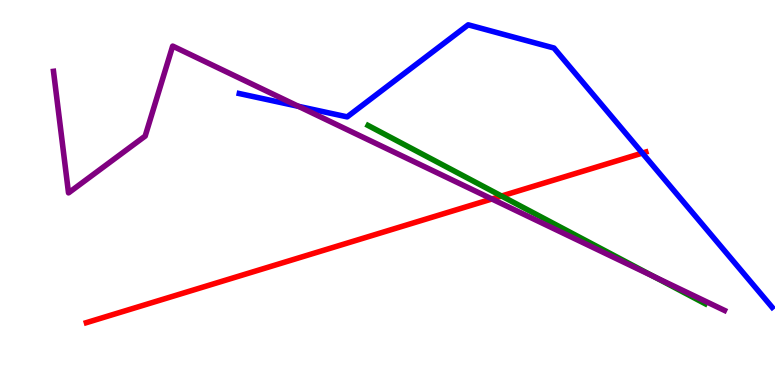[{'lines': ['blue', 'red'], 'intersections': [{'x': 8.29, 'y': 6.02}]}, {'lines': ['green', 'red'], 'intersections': [{'x': 6.47, 'y': 4.91}]}, {'lines': ['purple', 'red'], 'intersections': [{'x': 6.35, 'y': 4.83}]}, {'lines': ['blue', 'green'], 'intersections': []}, {'lines': ['blue', 'purple'], 'intersections': [{'x': 3.85, 'y': 7.24}]}, {'lines': ['green', 'purple'], 'intersections': [{'x': 8.44, 'y': 2.81}]}]